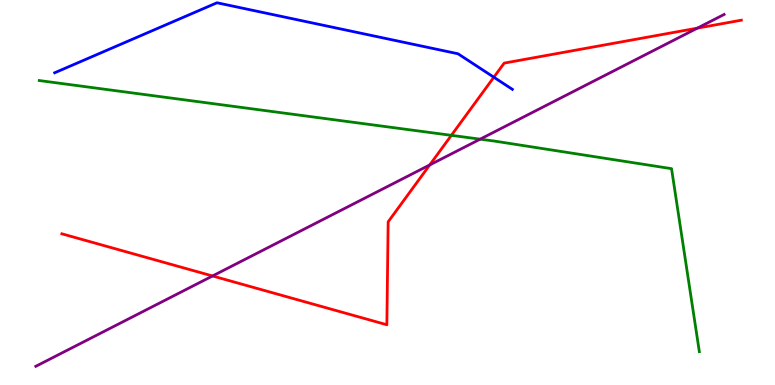[{'lines': ['blue', 'red'], 'intersections': [{'x': 6.37, 'y': 7.99}]}, {'lines': ['green', 'red'], 'intersections': [{'x': 5.82, 'y': 6.48}]}, {'lines': ['purple', 'red'], 'intersections': [{'x': 2.74, 'y': 2.83}, {'x': 5.54, 'y': 5.72}, {'x': 9.0, 'y': 9.27}]}, {'lines': ['blue', 'green'], 'intersections': []}, {'lines': ['blue', 'purple'], 'intersections': []}, {'lines': ['green', 'purple'], 'intersections': [{'x': 6.2, 'y': 6.39}]}]